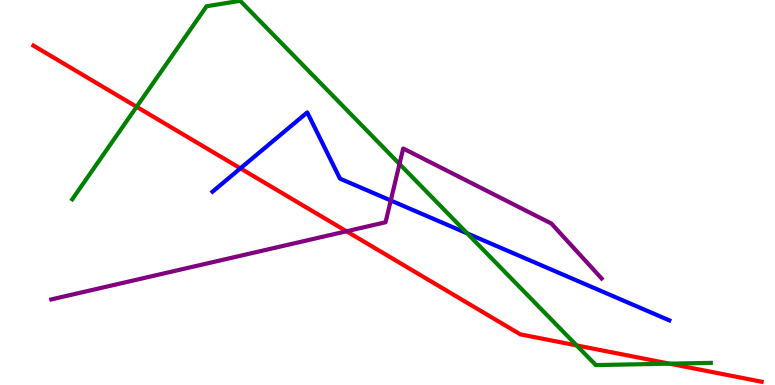[{'lines': ['blue', 'red'], 'intersections': [{'x': 3.1, 'y': 5.63}]}, {'lines': ['green', 'red'], 'intersections': [{'x': 1.76, 'y': 7.23}, {'x': 7.44, 'y': 1.03}, {'x': 8.64, 'y': 0.554}]}, {'lines': ['purple', 'red'], 'intersections': [{'x': 4.47, 'y': 3.99}]}, {'lines': ['blue', 'green'], 'intersections': [{'x': 6.03, 'y': 3.94}]}, {'lines': ['blue', 'purple'], 'intersections': [{'x': 5.04, 'y': 4.79}]}, {'lines': ['green', 'purple'], 'intersections': [{'x': 5.15, 'y': 5.74}]}]